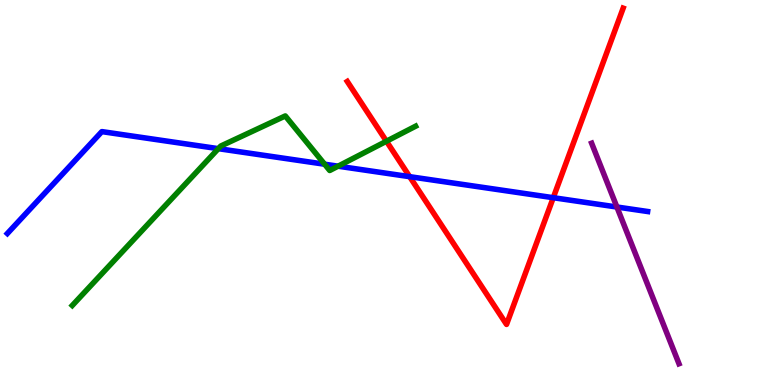[{'lines': ['blue', 'red'], 'intersections': [{'x': 5.29, 'y': 5.41}, {'x': 7.14, 'y': 4.87}]}, {'lines': ['green', 'red'], 'intersections': [{'x': 4.99, 'y': 6.33}]}, {'lines': ['purple', 'red'], 'intersections': []}, {'lines': ['blue', 'green'], 'intersections': [{'x': 2.82, 'y': 6.14}, {'x': 4.19, 'y': 5.73}, {'x': 4.36, 'y': 5.68}]}, {'lines': ['blue', 'purple'], 'intersections': [{'x': 7.96, 'y': 4.62}]}, {'lines': ['green', 'purple'], 'intersections': []}]